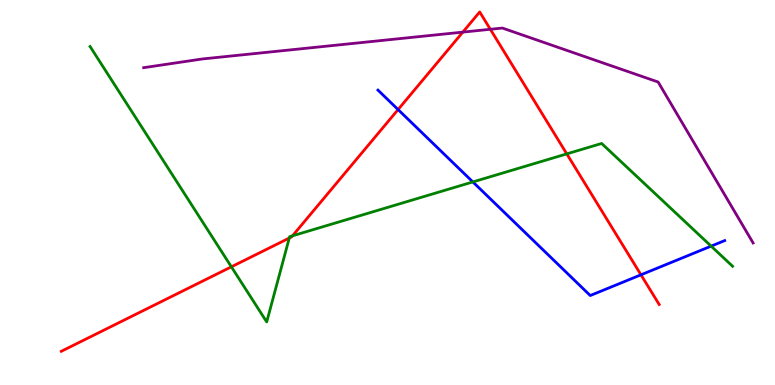[{'lines': ['blue', 'red'], 'intersections': [{'x': 5.14, 'y': 7.15}, {'x': 8.27, 'y': 2.86}]}, {'lines': ['green', 'red'], 'intersections': [{'x': 2.99, 'y': 3.07}, {'x': 3.73, 'y': 3.82}, {'x': 3.77, 'y': 3.88}, {'x': 7.31, 'y': 6.0}]}, {'lines': ['purple', 'red'], 'intersections': [{'x': 5.97, 'y': 9.17}, {'x': 6.33, 'y': 9.24}]}, {'lines': ['blue', 'green'], 'intersections': [{'x': 6.1, 'y': 5.27}, {'x': 9.18, 'y': 3.61}]}, {'lines': ['blue', 'purple'], 'intersections': []}, {'lines': ['green', 'purple'], 'intersections': []}]